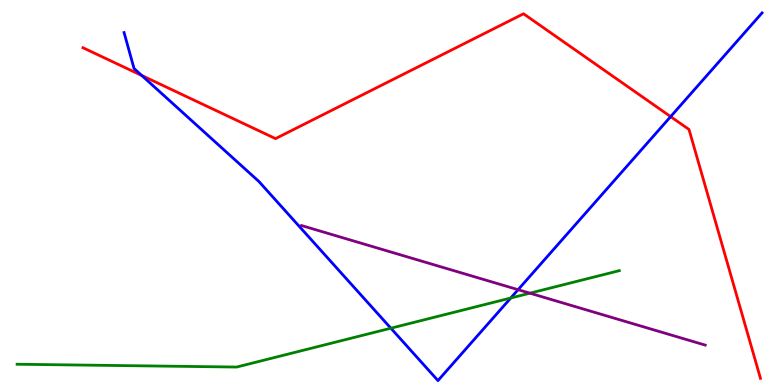[{'lines': ['blue', 'red'], 'intersections': [{'x': 1.83, 'y': 8.04}, {'x': 8.65, 'y': 6.97}]}, {'lines': ['green', 'red'], 'intersections': []}, {'lines': ['purple', 'red'], 'intersections': []}, {'lines': ['blue', 'green'], 'intersections': [{'x': 5.04, 'y': 1.48}, {'x': 6.59, 'y': 2.26}]}, {'lines': ['blue', 'purple'], 'intersections': [{'x': 6.69, 'y': 2.48}]}, {'lines': ['green', 'purple'], 'intersections': [{'x': 6.84, 'y': 2.38}]}]